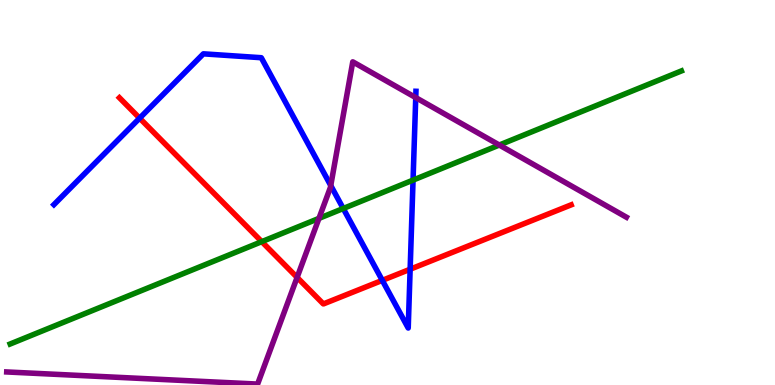[{'lines': ['blue', 'red'], 'intersections': [{'x': 1.8, 'y': 6.93}, {'x': 4.93, 'y': 2.72}, {'x': 5.29, 'y': 3.01}]}, {'lines': ['green', 'red'], 'intersections': [{'x': 3.38, 'y': 3.72}]}, {'lines': ['purple', 'red'], 'intersections': [{'x': 3.83, 'y': 2.79}]}, {'lines': ['blue', 'green'], 'intersections': [{'x': 4.43, 'y': 4.58}, {'x': 5.33, 'y': 5.32}]}, {'lines': ['blue', 'purple'], 'intersections': [{'x': 4.27, 'y': 5.18}, {'x': 5.36, 'y': 7.47}]}, {'lines': ['green', 'purple'], 'intersections': [{'x': 4.12, 'y': 4.33}, {'x': 6.44, 'y': 6.23}]}]